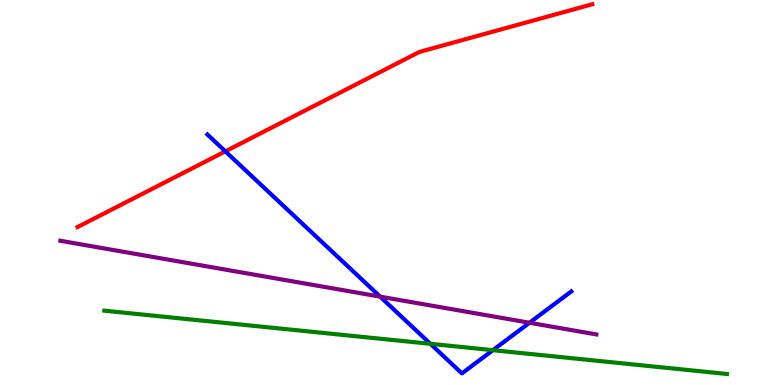[{'lines': ['blue', 'red'], 'intersections': [{'x': 2.91, 'y': 6.07}]}, {'lines': ['green', 'red'], 'intersections': []}, {'lines': ['purple', 'red'], 'intersections': []}, {'lines': ['blue', 'green'], 'intersections': [{'x': 5.55, 'y': 1.07}, {'x': 6.36, 'y': 0.905}]}, {'lines': ['blue', 'purple'], 'intersections': [{'x': 4.91, 'y': 2.29}, {'x': 6.83, 'y': 1.62}]}, {'lines': ['green', 'purple'], 'intersections': []}]